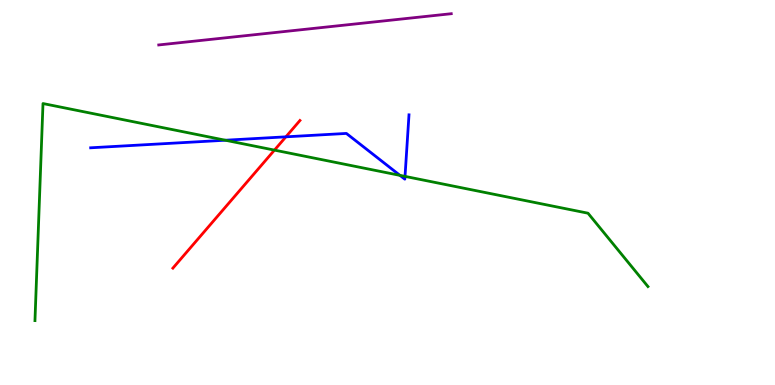[{'lines': ['blue', 'red'], 'intersections': [{'x': 3.69, 'y': 6.45}]}, {'lines': ['green', 'red'], 'intersections': [{'x': 3.54, 'y': 6.1}]}, {'lines': ['purple', 'red'], 'intersections': []}, {'lines': ['blue', 'green'], 'intersections': [{'x': 2.91, 'y': 6.36}, {'x': 5.16, 'y': 5.44}, {'x': 5.23, 'y': 5.42}]}, {'lines': ['blue', 'purple'], 'intersections': []}, {'lines': ['green', 'purple'], 'intersections': []}]